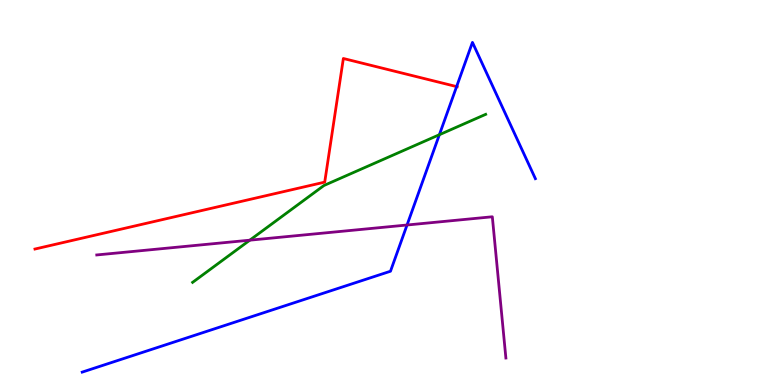[{'lines': ['blue', 'red'], 'intersections': [{'x': 5.89, 'y': 7.75}]}, {'lines': ['green', 'red'], 'intersections': []}, {'lines': ['purple', 'red'], 'intersections': []}, {'lines': ['blue', 'green'], 'intersections': [{'x': 5.67, 'y': 6.5}]}, {'lines': ['blue', 'purple'], 'intersections': [{'x': 5.25, 'y': 4.16}]}, {'lines': ['green', 'purple'], 'intersections': [{'x': 3.22, 'y': 3.76}]}]